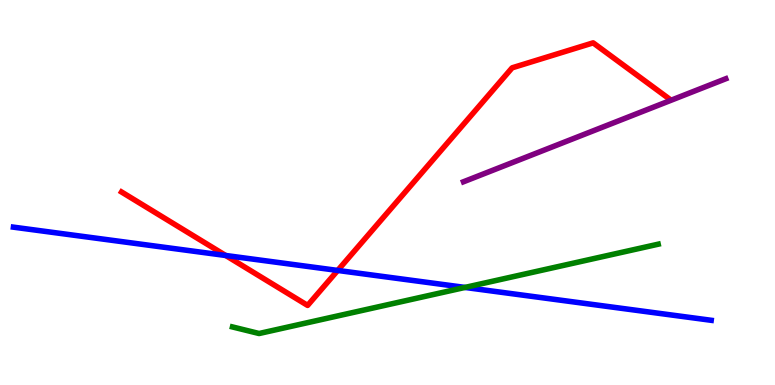[{'lines': ['blue', 'red'], 'intersections': [{'x': 2.91, 'y': 3.36}, {'x': 4.36, 'y': 2.98}]}, {'lines': ['green', 'red'], 'intersections': []}, {'lines': ['purple', 'red'], 'intersections': []}, {'lines': ['blue', 'green'], 'intersections': [{'x': 6.0, 'y': 2.53}]}, {'lines': ['blue', 'purple'], 'intersections': []}, {'lines': ['green', 'purple'], 'intersections': []}]